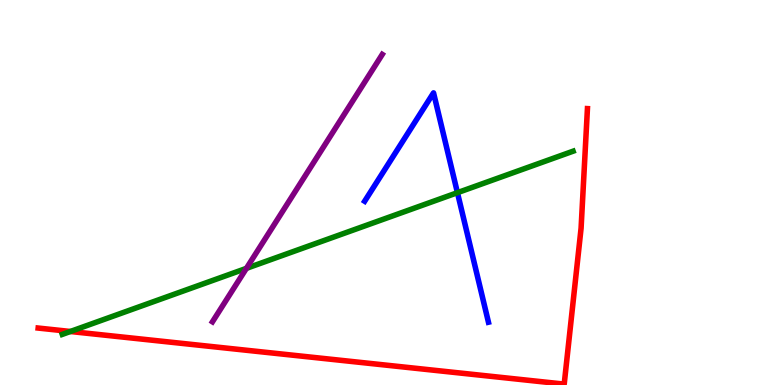[{'lines': ['blue', 'red'], 'intersections': []}, {'lines': ['green', 'red'], 'intersections': [{'x': 0.908, 'y': 1.39}]}, {'lines': ['purple', 'red'], 'intersections': []}, {'lines': ['blue', 'green'], 'intersections': [{'x': 5.9, 'y': 5.0}]}, {'lines': ['blue', 'purple'], 'intersections': []}, {'lines': ['green', 'purple'], 'intersections': [{'x': 3.18, 'y': 3.03}]}]